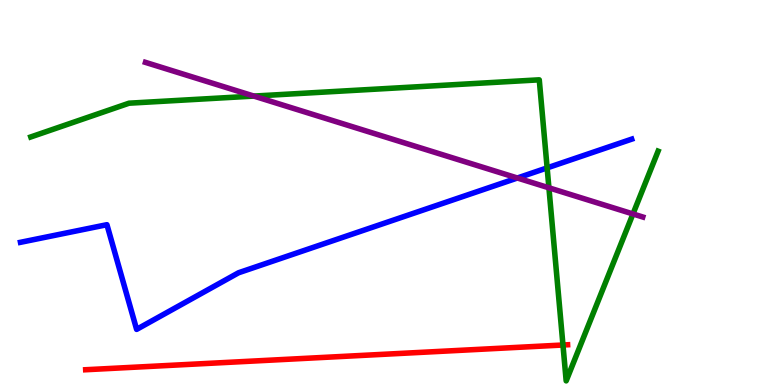[{'lines': ['blue', 'red'], 'intersections': []}, {'lines': ['green', 'red'], 'intersections': [{'x': 7.26, 'y': 1.04}]}, {'lines': ['purple', 'red'], 'intersections': []}, {'lines': ['blue', 'green'], 'intersections': [{'x': 7.06, 'y': 5.64}]}, {'lines': ['blue', 'purple'], 'intersections': [{'x': 6.68, 'y': 5.38}]}, {'lines': ['green', 'purple'], 'intersections': [{'x': 3.28, 'y': 7.5}, {'x': 7.08, 'y': 5.12}, {'x': 8.17, 'y': 4.44}]}]